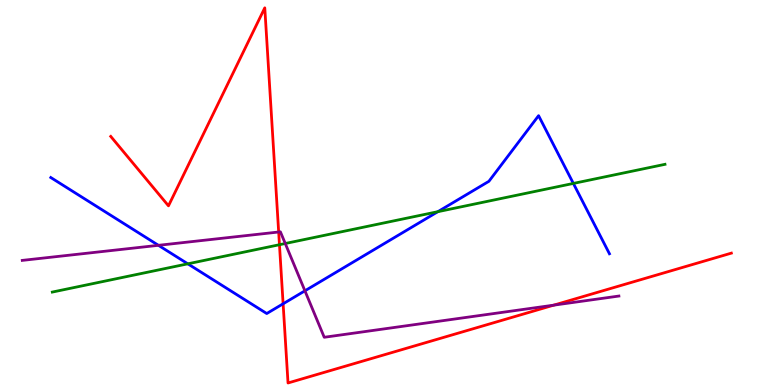[{'lines': ['blue', 'red'], 'intersections': [{'x': 3.65, 'y': 2.11}]}, {'lines': ['green', 'red'], 'intersections': [{'x': 3.61, 'y': 3.64}]}, {'lines': ['purple', 'red'], 'intersections': [{'x': 3.6, 'y': 3.97}, {'x': 7.14, 'y': 2.07}]}, {'lines': ['blue', 'green'], 'intersections': [{'x': 2.42, 'y': 3.15}, {'x': 5.65, 'y': 4.5}, {'x': 7.4, 'y': 5.24}]}, {'lines': ['blue', 'purple'], 'intersections': [{'x': 2.04, 'y': 3.63}, {'x': 3.93, 'y': 2.45}]}, {'lines': ['green', 'purple'], 'intersections': [{'x': 3.68, 'y': 3.68}]}]